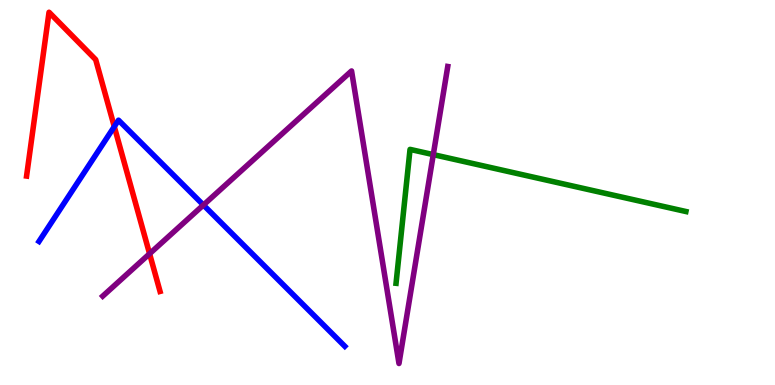[{'lines': ['blue', 'red'], 'intersections': [{'x': 1.47, 'y': 6.71}]}, {'lines': ['green', 'red'], 'intersections': []}, {'lines': ['purple', 'red'], 'intersections': [{'x': 1.93, 'y': 3.41}]}, {'lines': ['blue', 'green'], 'intersections': []}, {'lines': ['blue', 'purple'], 'intersections': [{'x': 2.62, 'y': 4.68}]}, {'lines': ['green', 'purple'], 'intersections': [{'x': 5.59, 'y': 5.98}]}]